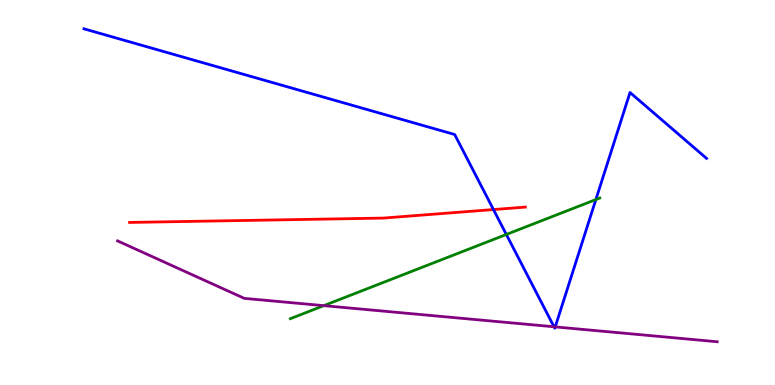[{'lines': ['blue', 'red'], 'intersections': [{'x': 6.37, 'y': 4.56}]}, {'lines': ['green', 'red'], 'intersections': []}, {'lines': ['purple', 'red'], 'intersections': []}, {'lines': ['blue', 'green'], 'intersections': [{'x': 6.53, 'y': 3.91}, {'x': 7.69, 'y': 4.82}]}, {'lines': ['blue', 'purple'], 'intersections': [{'x': 7.15, 'y': 1.51}, {'x': 7.16, 'y': 1.51}]}, {'lines': ['green', 'purple'], 'intersections': [{'x': 4.18, 'y': 2.06}]}]